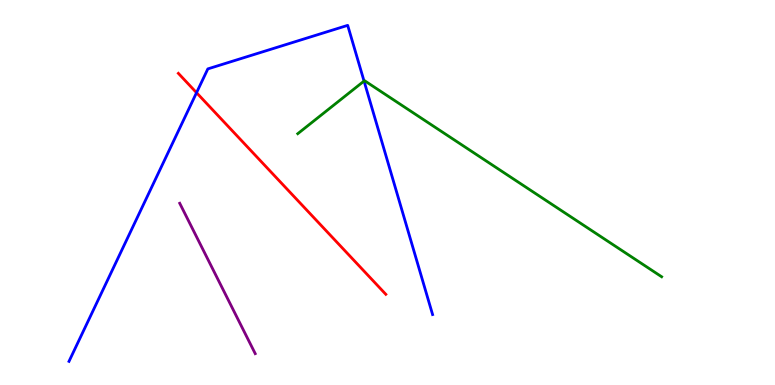[{'lines': ['blue', 'red'], 'intersections': [{'x': 2.54, 'y': 7.59}]}, {'lines': ['green', 'red'], 'intersections': []}, {'lines': ['purple', 'red'], 'intersections': []}, {'lines': ['blue', 'green'], 'intersections': [{'x': 4.7, 'y': 7.89}]}, {'lines': ['blue', 'purple'], 'intersections': []}, {'lines': ['green', 'purple'], 'intersections': []}]